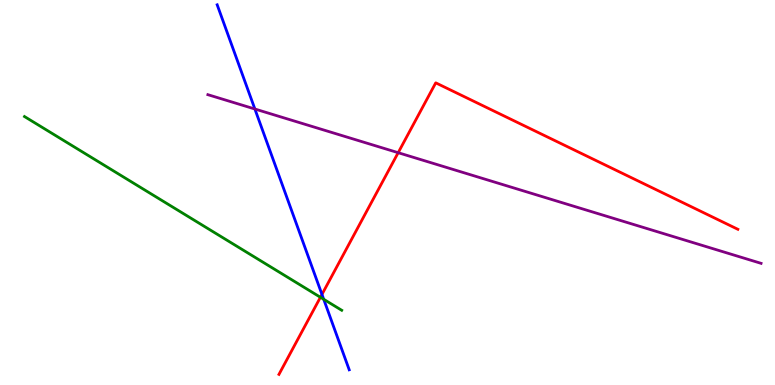[{'lines': ['blue', 'red'], 'intersections': [{'x': 4.15, 'y': 2.35}]}, {'lines': ['green', 'red'], 'intersections': [{'x': 4.13, 'y': 2.28}]}, {'lines': ['purple', 'red'], 'intersections': [{'x': 5.14, 'y': 6.03}]}, {'lines': ['blue', 'green'], 'intersections': [{'x': 4.18, 'y': 2.23}]}, {'lines': ['blue', 'purple'], 'intersections': [{'x': 3.29, 'y': 7.17}]}, {'lines': ['green', 'purple'], 'intersections': []}]